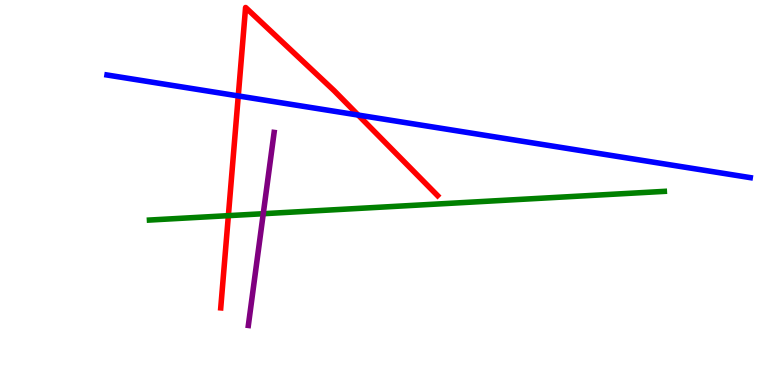[{'lines': ['blue', 'red'], 'intersections': [{'x': 3.07, 'y': 7.51}, {'x': 4.62, 'y': 7.01}]}, {'lines': ['green', 'red'], 'intersections': [{'x': 2.95, 'y': 4.4}]}, {'lines': ['purple', 'red'], 'intersections': []}, {'lines': ['blue', 'green'], 'intersections': []}, {'lines': ['blue', 'purple'], 'intersections': []}, {'lines': ['green', 'purple'], 'intersections': [{'x': 3.4, 'y': 4.45}]}]